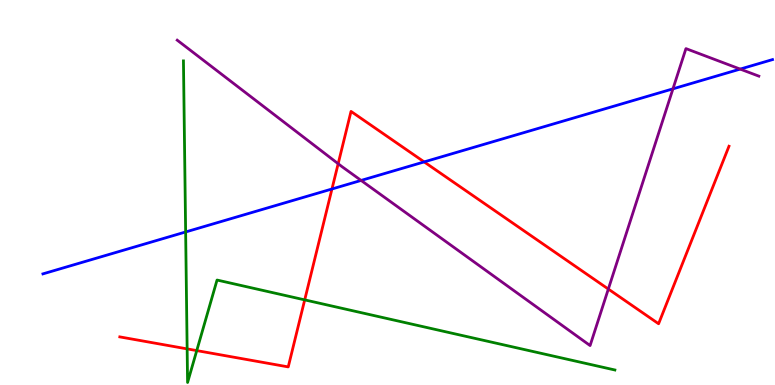[{'lines': ['blue', 'red'], 'intersections': [{'x': 4.28, 'y': 5.09}, {'x': 5.47, 'y': 5.79}]}, {'lines': ['green', 'red'], 'intersections': [{'x': 2.41, 'y': 0.938}, {'x': 2.54, 'y': 0.894}, {'x': 3.93, 'y': 2.21}]}, {'lines': ['purple', 'red'], 'intersections': [{'x': 4.36, 'y': 5.75}, {'x': 7.85, 'y': 2.49}]}, {'lines': ['blue', 'green'], 'intersections': [{'x': 2.4, 'y': 3.98}]}, {'lines': ['blue', 'purple'], 'intersections': [{'x': 4.66, 'y': 5.31}, {'x': 8.68, 'y': 7.69}, {'x': 9.55, 'y': 8.21}]}, {'lines': ['green', 'purple'], 'intersections': []}]